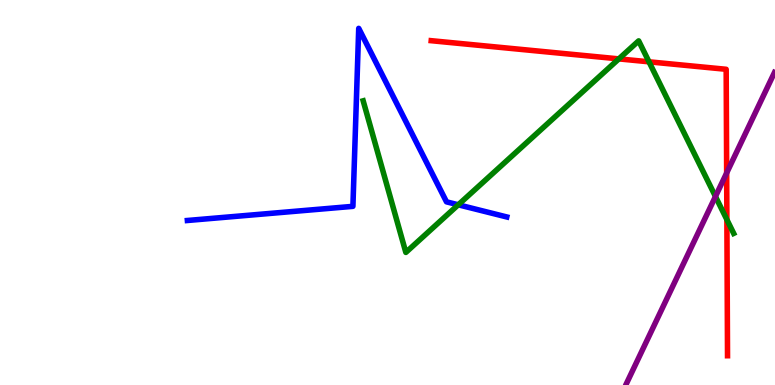[{'lines': ['blue', 'red'], 'intersections': []}, {'lines': ['green', 'red'], 'intersections': [{'x': 7.98, 'y': 8.47}, {'x': 8.37, 'y': 8.39}, {'x': 9.38, 'y': 4.3}]}, {'lines': ['purple', 'red'], 'intersections': [{'x': 9.38, 'y': 5.51}]}, {'lines': ['blue', 'green'], 'intersections': [{'x': 5.91, 'y': 4.68}]}, {'lines': ['blue', 'purple'], 'intersections': []}, {'lines': ['green', 'purple'], 'intersections': [{'x': 9.23, 'y': 4.9}]}]